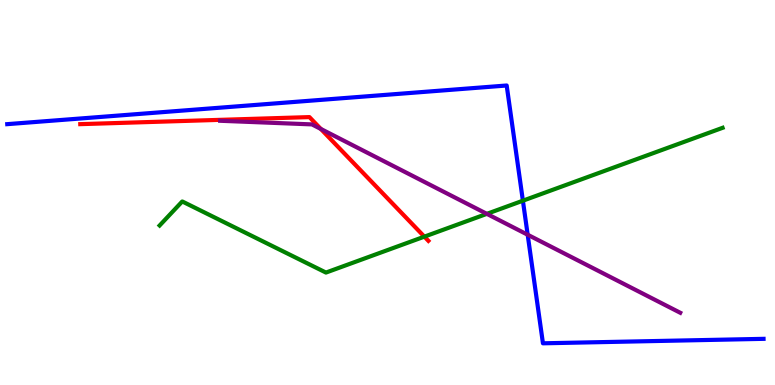[{'lines': ['blue', 'red'], 'intersections': []}, {'lines': ['green', 'red'], 'intersections': [{'x': 5.48, 'y': 3.85}]}, {'lines': ['purple', 'red'], 'intersections': [{'x': 4.14, 'y': 6.65}]}, {'lines': ['blue', 'green'], 'intersections': [{'x': 6.75, 'y': 4.79}]}, {'lines': ['blue', 'purple'], 'intersections': [{'x': 6.81, 'y': 3.9}]}, {'lines': ['green', 'purple'], 'intersections': [{'x': 6.28, 'y': 4.45}]}]